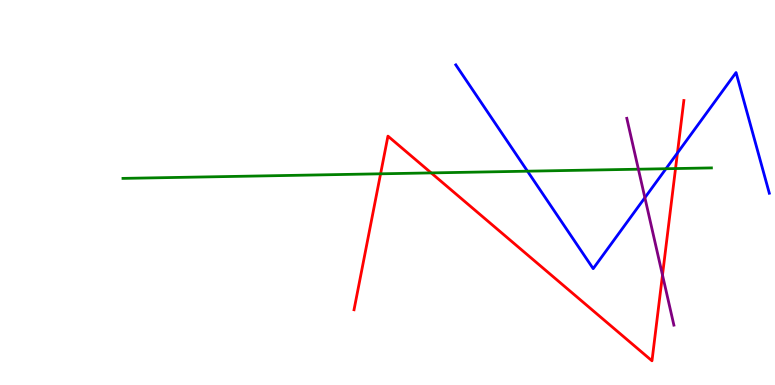[{'lines': ['blue', 'red'], 'intersections': [{'x': 8.74, 'y': 6.03}]}, {'lines': ['green', 'red'], 'intersections': [{'x': 4.91, 'y': 5.49}, {'x': 5.56, 'y': 5.51}, {'x': 8.72, 'y': 5.62}]}, {'lines': ['purple', 'red'], 'intersections': [{'x': 8.55, 'y': 2.86}]}, {'lines': ['blue', 'green'], 'intersections': [{'x': 6.81, 'y': 5.55}, {'x': 8.59, 'y': 5.62}]}, {'lines': ['blue', 'purple'], 'intersections': [{'x': 8.32, 'y': 4.87}]}, {'lines': ['green', 'purple'], 'intersections': [{'x': 8.24, 'y': 5.6}]}]